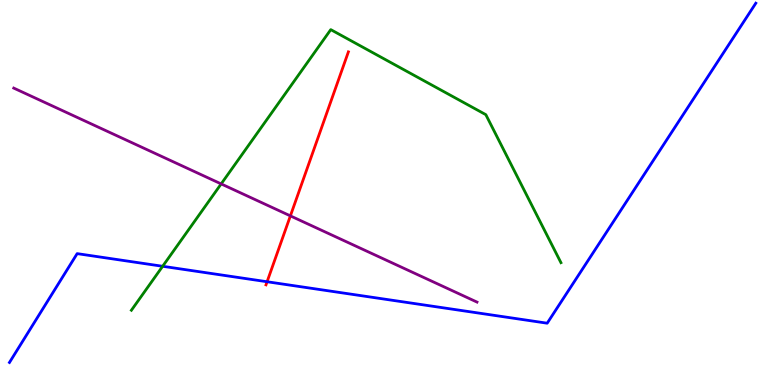[{'lines': ['blue', 'red'], 'intersections': [{'x': 3.45, 'y': 2.68}]}, {'lines': ['green', 'red'], 'intersections': []}, {'lines': ['purple', 'red'], 'intersections': [{'x': 3.75, 'y': 4.39}]}, {'lines': ['blue', 'green'], 'intersections': [{'x': 2.1, 'y': 3.08}]}, {'lines': ['blue', 'purple'], 'intersections': []}, {'lines': ['green', 'purple'], 'intersections': [{'x': 2.85, 'y': 5.22}]}]